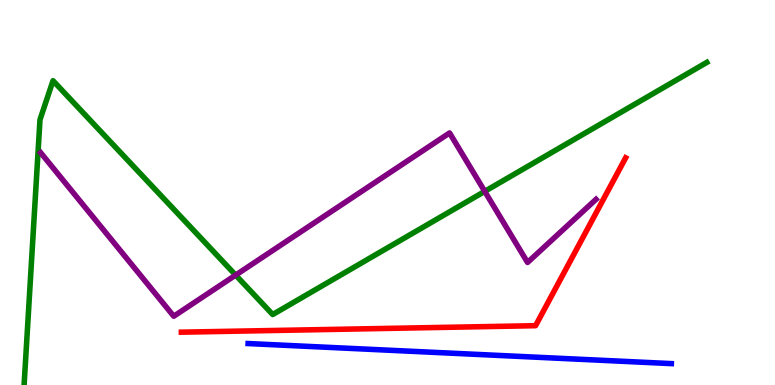[{'lines': ['blue', 'red'], 'intersections': []}, {'lines': ['green', 'red'], 'intersections': []}, {'lines': ['purple', 'red'], 'intersections': []}, {'lines': ['blue', 'green'], 'intersections': []}, {'lines': ['blue', 'purple'], 'intersections': []}, {'lines': ['green', 'purple'], 'intersections': [{'x': 3.04, 'y': 2.85}, {'x': 6.25, 'y': 5.03}]}]